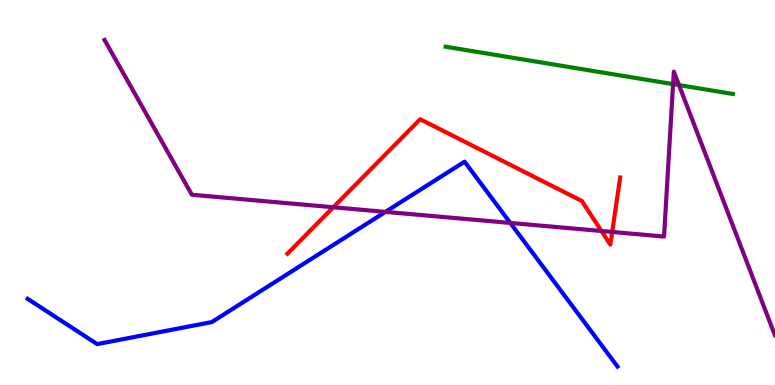[{'lines': ['blue', 'red'], 'intersections': []}, {'lines': ['green', 'red'], 'intersections': []}, {'lines': ['purple', 'red'], 'intersections': [{'x': 4.3, 'y': 4.62}, {'x': 7.76, 'y': 4.0}, {'x': 7.9, 'y': 3.98}]}, {'lines': ['blue', 'green'], 'intersections': []}, {'lines': ['blue', 'purple'], 'intersections': [{'x': 4.97, 'y': 4.5}, {'x': 6.58, 'y': 4.21}]}, {'lines': ['green', 'purple'], 'intersections': [{'x': 8.68, 'y': 7.82}, {'x': 8.76, 'y': 7.79}]}]